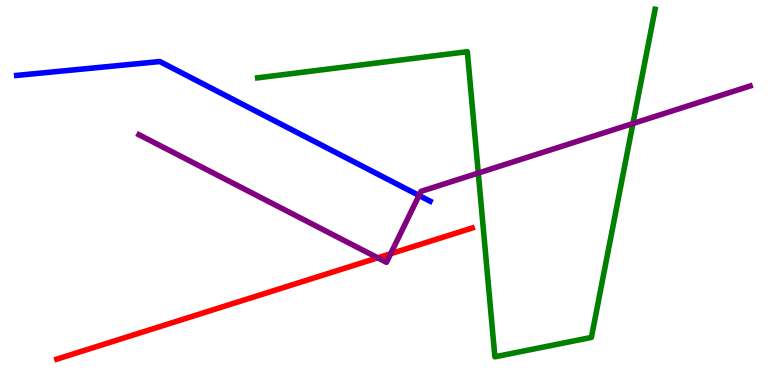[{'lines': ['blue', 'red'], 'intersections': []}, {'lines': ['green', 'red'], 'intersections': []}, {'lines': ['purple', 'red'], 'intersections': [{'x': 4.87, 'y': 3.3}, {'x': 5.04, 'y': 3.41}]}, {'lines': ['blue', 'green'], 'intersections': []}, {'lines': ['blue', 'purple'], 'intersections': [{'x': 5.41, 'y': 4.92}]}, {'lines': ['green', 'purple'], 'intersections': [{'x': 6.17, 'y': 5.51}, {'x': 8.17, 'y': 6.79}]}]